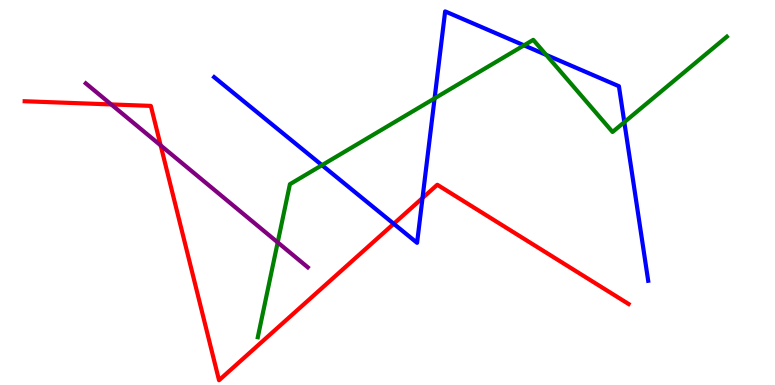[{'lines': ['blue', 'red'], 'intersections': [{'x': 5.08, 'y': 4.19}, {'x': 5.45, 'y': 4.86}]}, {'lines': ['green', 'red'], 'intersections': []}, {'lines': ['purple', 'red'], 'intersections': [{'x': 1.43, 'y': 7.29}, {'x': 2.07, 'y': 6.22}]}, {'lines': ['blue', 'green'], 'intersections': [{'x': 4.15, 'y': 5.71}, {'x': 5.61, 'y': 7.44}, {'x': 6.76, 'y': 8.82}, {'x': 7.05, 'y': 8.57}, {'x': 8.06, 'y': 6.83}]}, {'lines': ['blue', 'purple'], 'intersections': []}, {'lines': ['green', 'purple'], 'intersections': [{'x': 3.58, 'y': 3.7}]}]